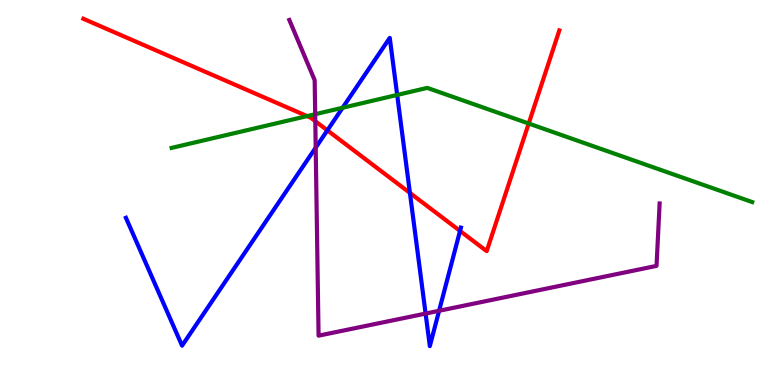[{'lines': ['blue', 'red'], 'intersections': [{'x': 4.22, 'y': 6.61}, {'x': 5.29, 'y': 4.99}, {'x': 5.94, 'y': 4.0}]}, {'lines': ['green', 'red'], 'intersections': [{'x': 3.96, 'y': 6.98}, {'x': 6.82, 'y': 6.79}]}, {'lines': ['purple', 'red'], 'intersections': [{'x': 4.07, 'y': 6.85}]}, {'lines': ['blue', 'green'], 'intersections': [{'x': 4.42, 'y': 7.2}, {'x': 5.12, 'y': 7.53}]}, {'lines': ['blue', 'purple'], 'intersections': [{'x': 4.07, 'y': 6.17}, {'x': 5.49, 'y': 1.86}, {'x': 5.67, 'y': 1.93}]}, {'lines': ['green', 'purple'], 'intersections': [{'x': 4.07, 'y': 7.03}]}]